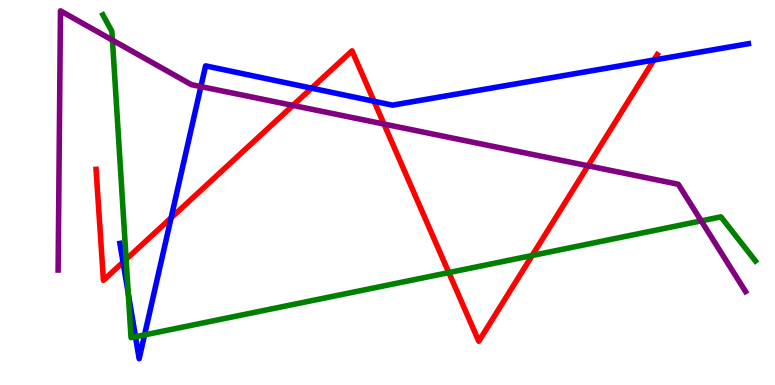[{'lines': ['blue', 'red'], 'intersections': [{'x': 1.59, 'y': 3.19}, {'x': 2.21, 'y': 4.34}, {'x': 4.02, 'y': 7.71}, {'x': 4.83, 'y': 7.37}, {'x': 8.44, 'y': 8.44}]}, {'lines': ['green', 'red'], 'intersections': [{'x': 1.63, 'y': 3.26}, {'x': 5.79, 'y': 2.92}, {'x': 6.87, 'y': 3.36}]}, {'lines': ['purple', 'red'], 'intersections': [{'x': 3.78, 'y': 7.26}, {'x': 4.95, 'y': 6.78}, {'x': 7.59, 'y': 5.69}]}, {'lines': ['blue', 'green'], 'intersections': [{'x': 1.66, 'y': 2.38}, {'x': 1.75, 'y': 1.25}, {'x': 1.87, 'y': 1.3}]}, {'lines': ['blue', 'purple'], 'intersections': [{'x': 2.59, 'y': 7.75}]}, {'lines': ['green', 'purple'], 'intersections': [{'x': 1.45, 'y': 8.96}, {'x': 9.05, 'y': 4.26}]}]